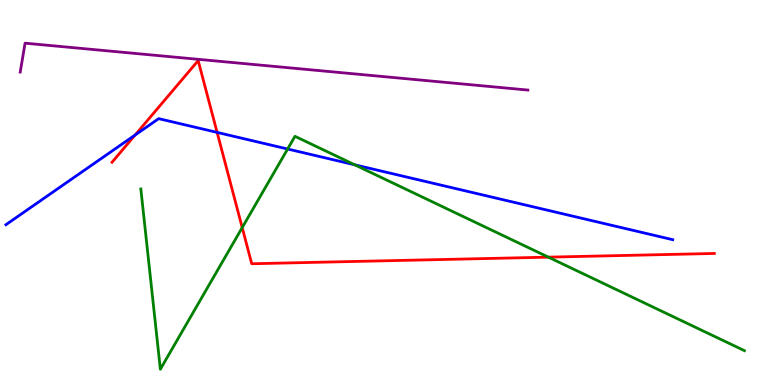[{'lines': ['blue', 'red'], 'intersections': [{'x': 1.74, 'y': 6.49}, {'x': 2.8, 'y': 6.56}]}, {'lines': ['green', 'red'], 'intersections': [{'x': 3.13, 'y': 4.09}, {'x': 7.08, 'y': 3.32}]}, {'lines': ['purple', 'red'], 'intersections': []}, {'lines': ['blue', 'green'], 'intersections': [{'x': 3.71, 'y': 6.13}, {'x': 4.58, 'y': 5.72}]}, {'lines': ['blue', 'purple'], 'intersections': []}, {'lines': ['green', 'purple'], 'intersections': []}]